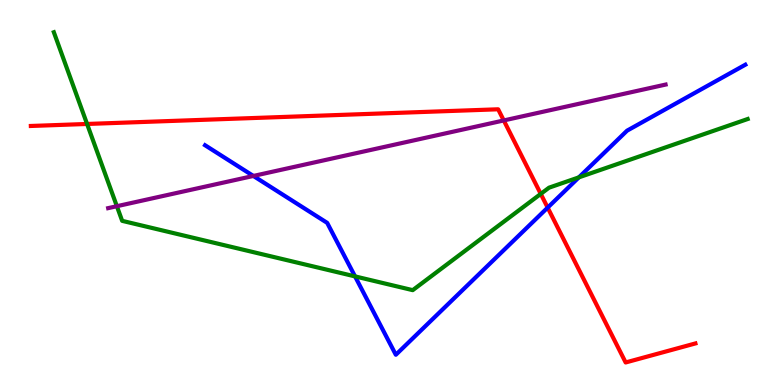[{'lines': ['blue', 'red'], 'intersections': [{'x': 7.07, 'y': 4.61}]}, {'lines': ['green', 'red'], 'intersections': [{'x': 1.12, 'y': 6.78}, {'x': 6.98, 'y': 4.96}]}, {'lines': ['purple', 'red'], 'intersections': [{'x': 6.5, 'y': 6.87}]}, {'lines': ['blue', 'green'], 'intersections': [{'x': 4.58, 'y': 2.82}, {'x': 7.47, 'y': 5.39}]}, {'lines': ['blue', 'purple'], 'intersections': [{'x': 3.27, 'y': 5.43}]}, {'lines': ['green', 'purple'], 'intersections': [{'x': 1.51, 'y': 4.64}]}]